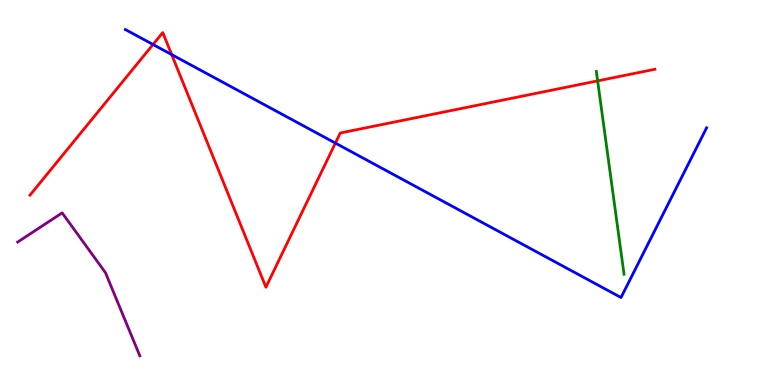[{'lines': ['blue', 'red'], 'intersections': [{'x': 1.97, 'y': 8.84}, {'x': 2.22, 'y': 8.58}, {'x': 4.33, 'y': 6.28}]}, {'lines': ['green', 'red'], 'intersections': [{'x': 7.71, 'y': 7.9}]}, {'lines': ['purple', 'red'], 'intersections': []}, {'lines': ['blue', 'green'], 'intersections': []}, {'lines': ['blue', 'purple'], 'intersections': []}, {'lines': ['green', 'purple'], 'intersections': []}]